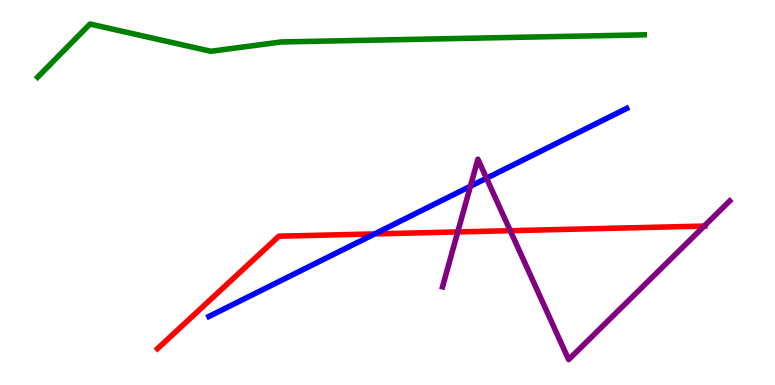[{'lines': ['blue', 'red'], 'intersections': [{'x': 4.83, 'y': 3.92}]}, {'lines': ['green', 'red'], 'intersections': []}, {'lines': ['purple', 'red'], 'intersections': [{'x': 5.91, 'y': 3.98}, {'x': 6.58, 'y': 4.01}, {'x': 9.09, 'y': 4.13}]}, {'lines': ['blue', 'green'], 'intersections': []}, {'lines': ['blue', 'purple'], 'intersections': [{'x': 6.07, 'y': 5.16}, {'x': 6.28, 'y': 5.37}]}, {'lines': ['green', 'purple'], 'intersections': []}]